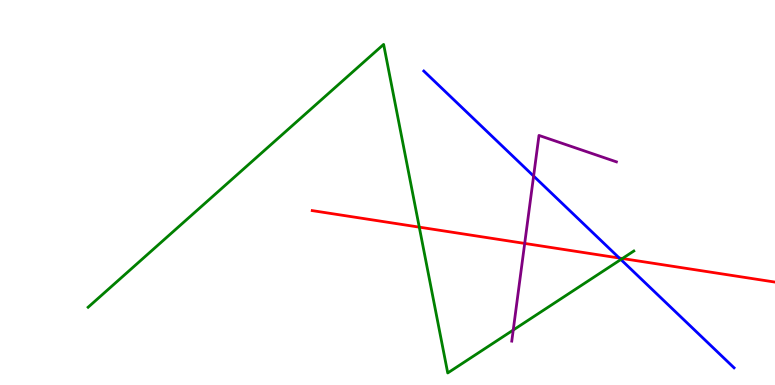[{'lines': ['blue', 'red'], 'intersections': [{'x': 7.99, 'y': 3.3}]}, {'lines': ['green', 'red'], 'intersections': [{'x': 5.41, 'y': 4.1}, {'x': 8.03, 'y': 3.29}]}, {'lines': ['purple', 'red'], 'intersections': [{'x': 6.77, 'y': 3.68}]}, {'lines': ['blue', 'green'], 'intersections': [{'x': 8.01, 'y': 3.26}]}, {'lines': ['blue', 'purple'], 'intersections': [{'x': 6.89, 'y': 5.43}]}, {'lines': ['green', 'purple'], 'intersections': [{'x': 6.62, 'y': 1.43}]}]